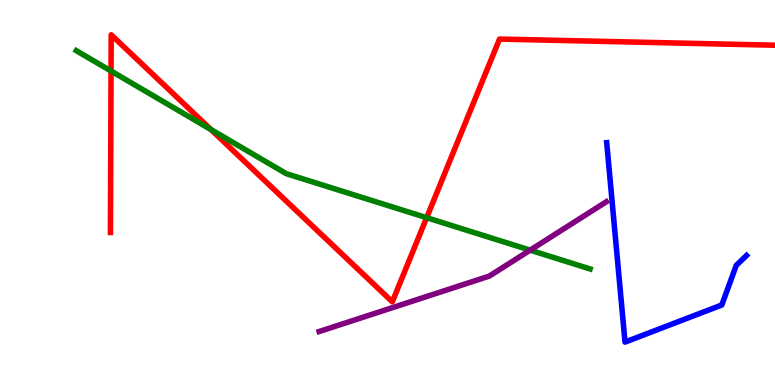[{'lines': ['blue', 'red'], 'intersections': []}, {'lines': ['green', 'red'], 'intersections': [{'x': 1.43, 'y': 8.16}, {'x': 2.72, 'y': 6.64}, {'x': 5.51, 'y': 4.35}]}, {'lines': ['purple', 'red'], 'intersections': []}, {'lines': ['blue', 'green'], 'intersections': []}, {'lines': ['blue', 'purple'], 'intersections': []}, {'lines': ['green', 'purple'], 'intersections': [{'x': 6.84, 'y': 3.5}]}]